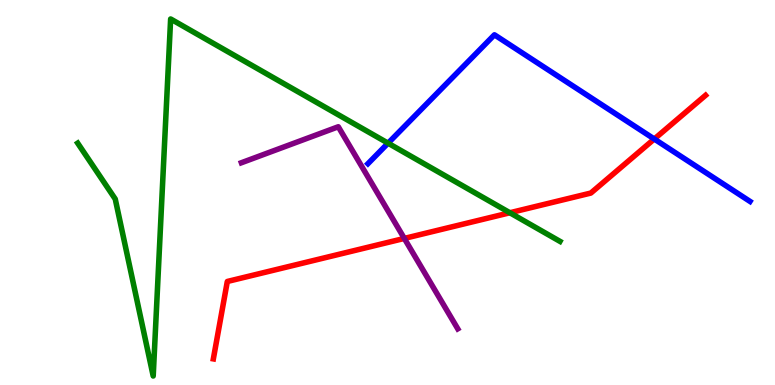[{'lines': ['blue', 'red'], 'intersections': [{'x': 8.44, 'y': 6.39}]}, {'lines': ['green', 'red'], 'intersections': [{'x': 6.58, 'y': 4.47}]}, {'lines': ['purple', 'red'], 'intersections': [{'x': 5.22, 'y': 3.81}]}, {'lines': ['blue', 'green'], 'intersections': [{'x': 5.01, 'y': 6.28}]}, {'lines': ['blue', 'purple'], 'intersections': []}, {'lines': ['green', 'purple'], 'intersections': []}]